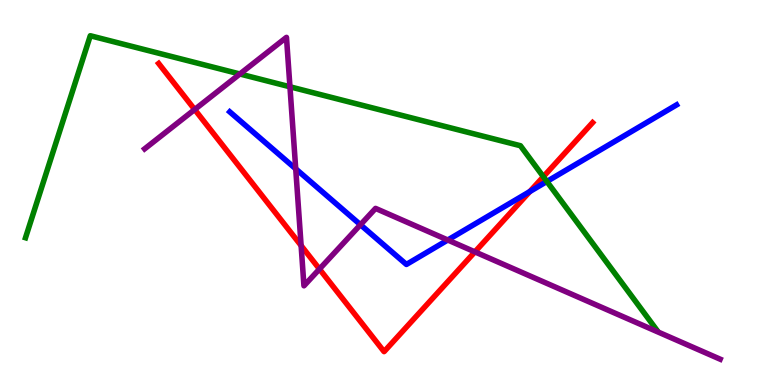[{'lines': ['blue', 'red'], 'intersections': [{'x': 6.84, 'y': 5.03}]}, {'lines': ['green', 'red'], 'intersections': [{'x': 7.01, 'y': 5.41}]}, {'lines': ['purple', 'red'], 'intersections': [{'x': 2.51, 'y': 7.16}, {'x': 3.89, 'y': 3.62}, {'x': 4.12, 'y': 3.01}, {'x': 6.13, 'y': 3.46}]}, {'lines': ['blue', 'green'], 'intersections': [{'x': 7.06, 'y': 5.29}]}, {'lines': ['blue', 'purple'], 'intersections': [{'x': 3.82, 'y': 5.62}, {'x': 4.65, 'y': 4.16}, {'x': 5.78, 'y': 3.77}]}, {'lines': ['green', 'purple'], 'intersections': [{'x': 3.1, 'y': 8.08}, {'x': 3.74, 'y': 7.75}]}]